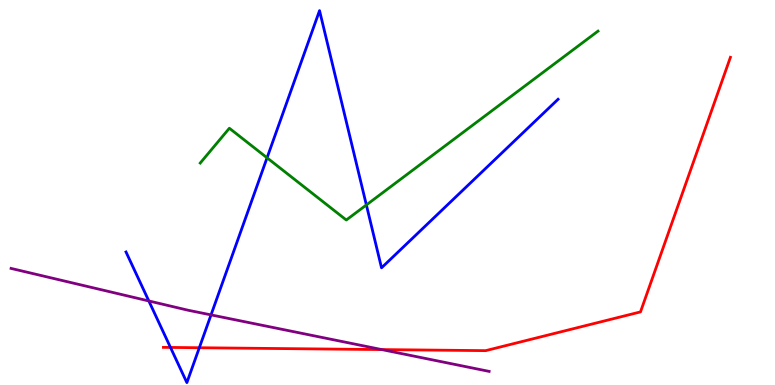[{'lines': ['blue', 'red'], 'intersections': [{'x': 2.2, 'y': 0.976}, {'x': 2.57, 'y': 0.968}]}, {'lines': ['green', 'red'], 'intersections': []}, {'lines': ['purple', 'red'], 'intersections': [{'x': 4.93, 'y': 0.92}]}, {'lines': ['blue', 'green'], 'intersections': [{'x': 3.45, 'y': 5.9}, {'x': 4.73, 'y': 4.68}]}, {'lines': ['blue', 'purple'], 'intersections': [{'x': 1.92, 'y': 2.18}, {'x': 2.72, 'y': 1.82}]}, {'lines': ['green', 'purple'], 'intersections': []}]